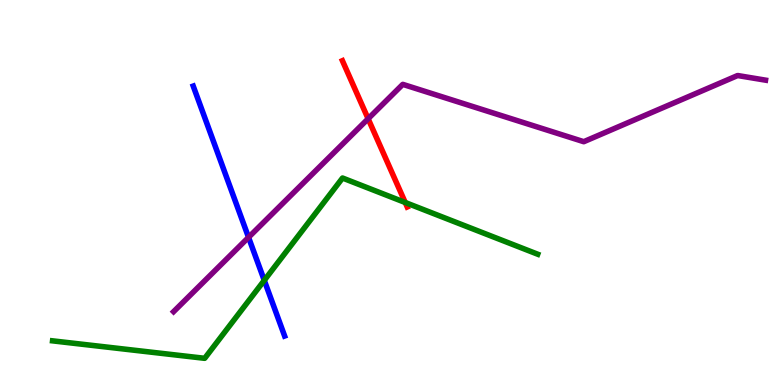[{'lines': ['blue', 'red'], 'intersections': []}, {'lines': ['green', 'red'], 'intersections': [{'x': 5.23, 'y': 4.74}]}, {'lines': ['purple', 'red'], 'intersections': [{'x': 4.75, 'y': 6.92}]}, {'lines': ['blue', 'green'], 'intersections': [{'x': 3.41, 'y': 2.72}]}, {'lines': ['blue', 'purple'], 'intersections': [{'x': 3.21, 'y': 3.84}]}, {'lines': ['green', 'purple'], 'intersections': []}]